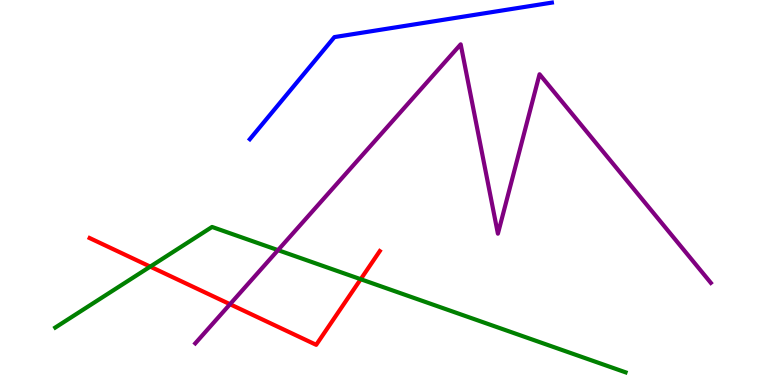[{'lines': ['blue', 'red'], 'intersections': []}, {'lines': ['green', 'red'], 'intersections': [{'x': 1.94, 'y': 3.07}, {'x': 4.65, 'y': 2.75}]}, {'lines': ['purple', 'red'], 'intersections': [{'x': 2.97, 'y': 2.1}]}, {'lines': ['blue', 'green'], 'intersections': []}, {'lines': ['blue', 'purple'], 'intersections': []}, {'lines': ['green', 'purple'], 'intersections': [{'x': 3.59, 'y': 3.5}]}]